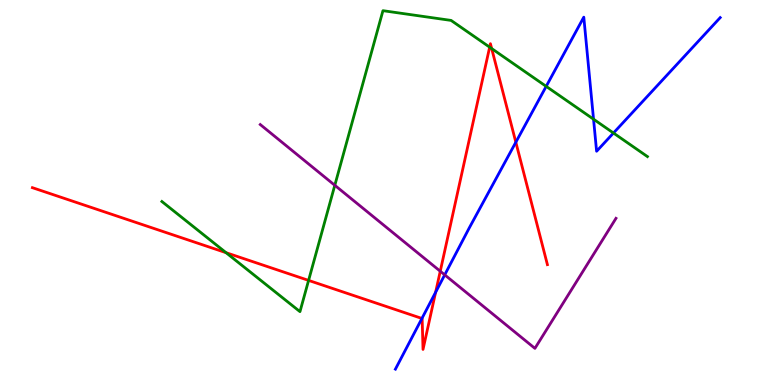[{'lines': ['blue', 'red'], 'intersections': [{'x': 5.44, 'y': 1.73}, {'x': 5.62, 'y': 2.41}, {'x': 6.66, 'y': 6.31}]}, {'lines': ['green', 'red'], 'intersections': [{'x': 2.92, 'y': 3.44}, {'x': 3.98, 'y': 2.72}, {'x': 6.32, 'y': 8.78}, {'x': 6.34, 'y': 8.74}]}, {'lines': ['purple', 'red'], 'intersections': [{'x': 5.68, 'y': 2.96}]}, {'lines': ['blue', 'green'], 'intersections': [{'x': 7.05, 'y': 7.76}, {'x': 7.66, 'y': 6.9}, {'x': 7.92, 'y': 6.54}]}, {'lines': ['blue', 'purple'], 'intersections': [{'x': 5.74, 'y': 2.86}]}, {'lines': ['green', 'purple'], 'intersections': [{'x': 4.32, 'y': 5.19}]}]